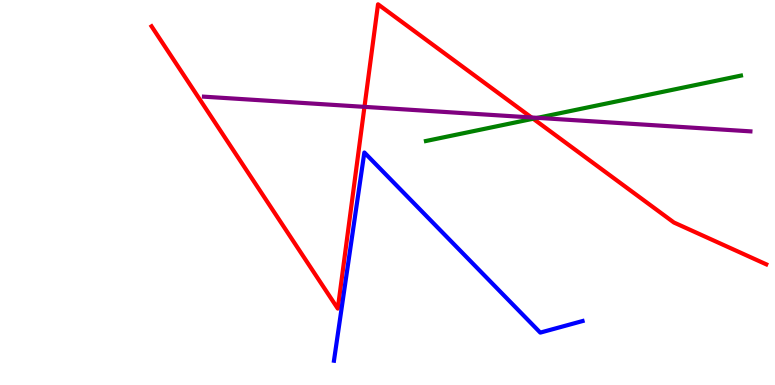[{'lines': ['blue', 'red'], 'intersections': []}, {'lines': ['green', 'red'], 'intersections': [{'x': 6.88, 'y': 6.92}]}, {'lines': ['purple', 'red'], 'intersections': [{'x': 4.7, 'y': 7.22}, {'x': 6.86, 'y': 6.95}]}, {'lines': ['blue', 'green'], 'intersections': []}, {'lines': ['blue', 'purple'], 'intersections': []}, {'lines': ['green', 'purple'], 'intersections': [{'x': 6.94, 'y': 6.94}]}]